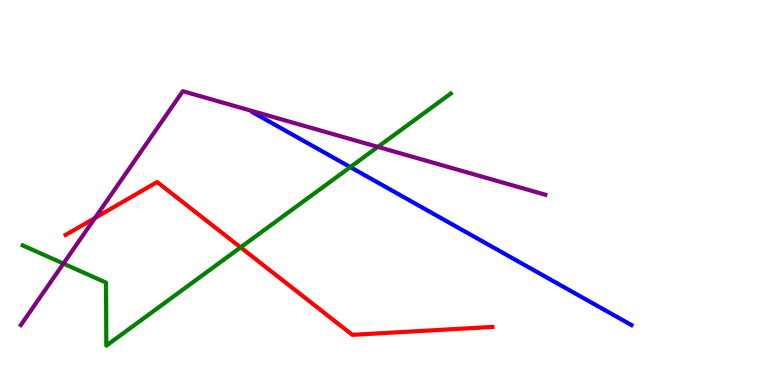[{'lines': ['blue', 'red'], 'intersections': []}, {'lines': ['green', 'red'], 'intersections': [{'x': 3.1, 'y': 3.57}]}, {'lines': ['purple', 'red'], 'intersections': [{'x': 1.23, 'y': 4.34}]}, {'lines': ['blue', 'green'], 'intersections': [{'x': 4.52, 'y': 5.66}]}, {'lines': ['blue', 'purple'], 'intersections': []}, {'lines': ['green', 'purple'], 'intersections': [{'x': 0.818, 'y': 3.15}, {'x': 4.88, 'y': 6.18}]}]